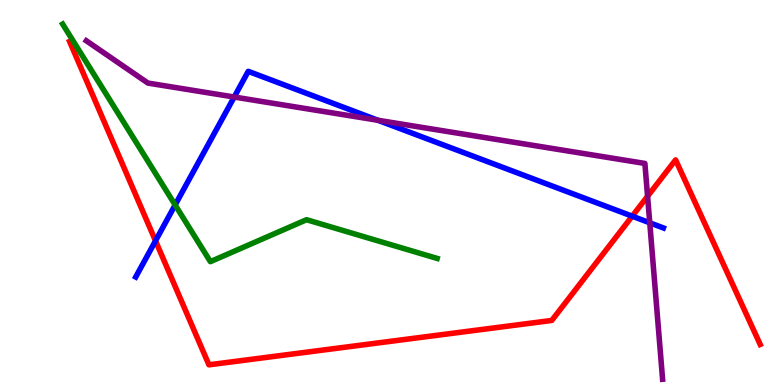[{'lines': ['blue', 'red'], 'intersections': [{'x': 2.01, 'y': 3.74}, {'x': 8.16, 'y': 4.38}]}, {'lines': ['green', 'red'], 'intersections': []}, {'lines': ['purple', 'red'], 'intersections': [{'x': 8.36, 'y': 4.9}]}, {'lines': ['blue', 'green'], 'intersections': [{'x': 2.26, 'y': 4.68}]}, {'lines': ['blue', 'purple'], 'intersections': [{'x': 3.02, 'y': 7.48}, {'x': 4.88, 'y': 6.88}, {'x': 8.38, 'y': 4.21}]}, {'lines': ['green', 'purple'], 'intersections': []}]